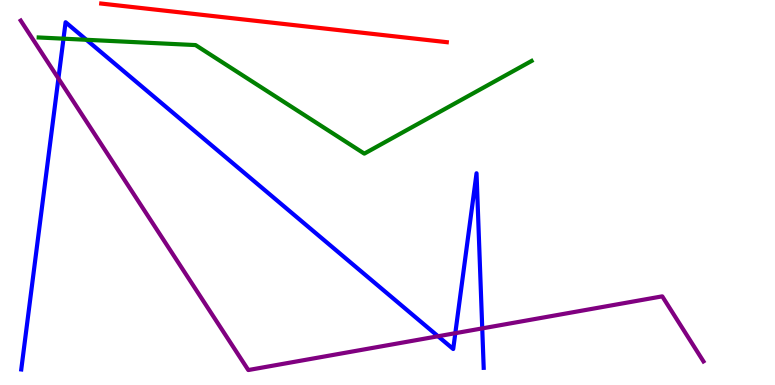[{'lines': ['blue', 'red'], 'intersections': []}, {'lines': ['green', 'red'], 'intersections': []}, {'lines': ['purple', 'red'], 'intersections': []}, {'lines': ['blue', 'green'], 'intersections': [{'x': 0.819, 'y': 9.0}, {'x': 1.11, 'y': 8.97}]}, {'lines': ['blue', 'purple'], 'intersections': [{'x': 0.754, 'y': 7.96}, {'x': 5.65, 'y': 1.27}, {'x': 5.87, 'y': 1.35}, {'x': 6.22, 'y': 1.47}]}, {'lines': ['green', 'purple'], 'intersections': []}]